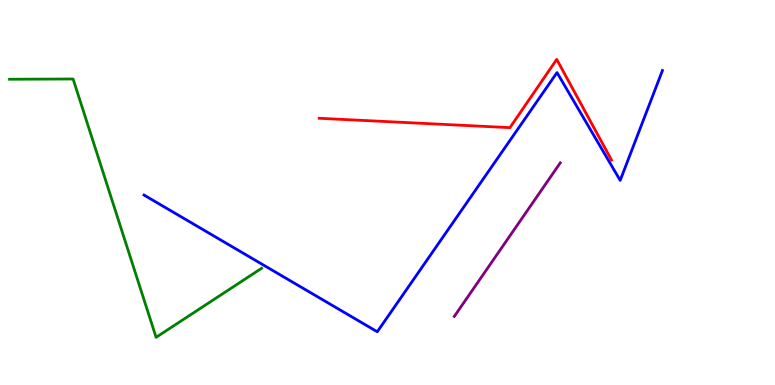[{'lines': ['blue', 'red'], 'intersections': []}, {'lines': ['green', 'red'], 'intersections': []}, {'lines': ['purple', 'red'], 'intersections': []}, {'lines': ['blue', 'green'], 'intersections': []}, {'lines': ['blue', 'purple'], 'intersections': []}, {'lines': ['green', 'purple'], 'intersections': []}]